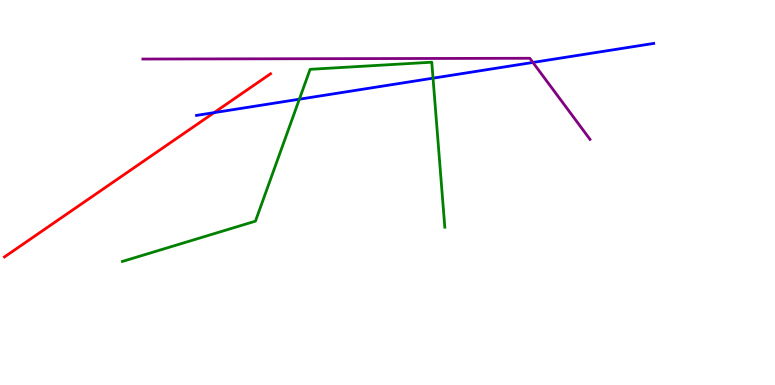[{'lines': ['blue', 'red'], 'intersections': [{'x': 2.76, 'y': 7.07}]}, {'lines': ['green', 'red'], 'intersections': []}, {'lines': ['purple', 'red'], 'intersections': []}, {'lines': ['blue', 'green'], 'intersections': [{'x': 3.86, 'y': 7.42}, {'x': 5.59, 'y': 7.97}]}, {'lines': ['blue', 'purple'], 'intersections': [{'x': 6.88, 'y': 8.38}]}, {'lines': ['green', 'purple'], 'intersections': []}]